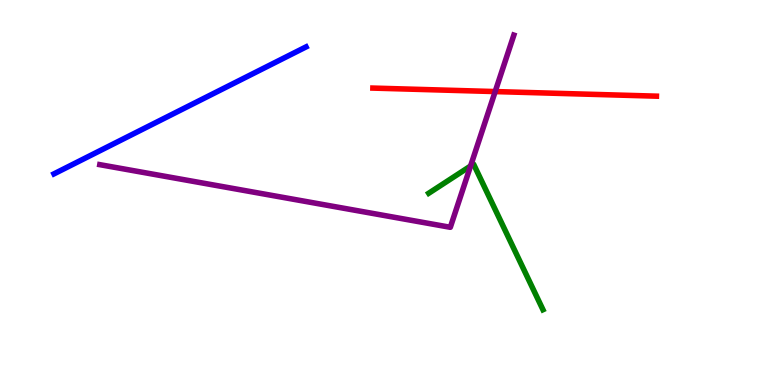[{'lines': ['blue', 'red'], 'intersections': []}, {'lines': ['green', 'red'], 'intersections': []}, {'lines': ['purple', 'red'], 'intersections': [{'x': 6.39, 'y': 7.62}]}, {'lines': ['blue', 'green'], 'intersections': []}, {'lines': ['blue', 'purple'], 'intersections': []}, {'lines': ['green', 'purple'], 'intersections': [{'x': 6.07, 'y': 5.69}]}]